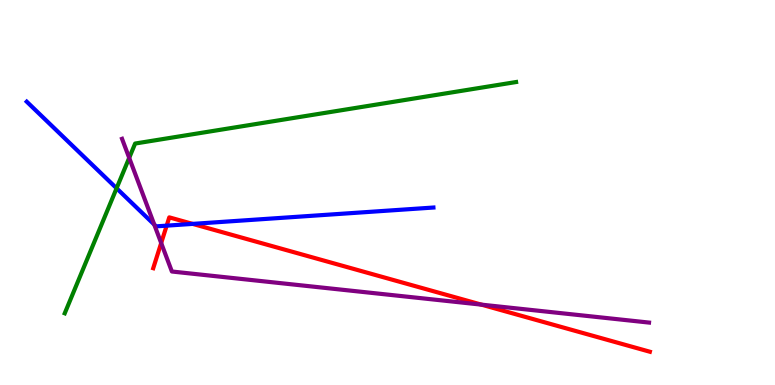[{'lines': ['blue', 'red'], 'intersections': [{'x': 2.15, 'y': 4.14}, {'x': 2.49, 'y': 4.18}]}, {'lines': ['green', 'red'], 'intersections': []}, {'lines': ['purple', 'red'], 'intersections': [{'x': 2.08, 'y': 3.69}, {'x': 6.21, 'y': 2.09}]}, {'lines': ['blue', 'green'], 'intersections': [{'x': 1.5, 'y': 5.11}]}, {'lines': ['blue', 'purple'], 'intersections': [{'x': 1.99, 'y': 4.17}]}, {'lines': ['green', 'purple'], 'intersections': [{'x': 1.67, 'y': 5.9}]}]